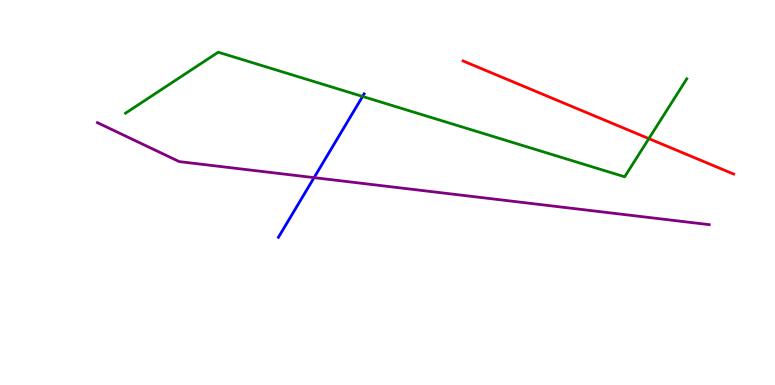[{'lines': ['blue', 'red'], 'intersections': []}, {'lines': ['green', 'red'], 'intersections': [{'x': 8.37, 'y': 6.4}]}, {'lines': ['purple', 'red'], 'intersections': []}, {'lines': ['blue', 'green'], 'intersections': [{'x': 4.68, 'y': 7.49}]}, {'lines': ['blue', 'purple'], 'intersections': [{'x': 4.05, 'y': 5.39}]}, {'lines': ['green', 'purple'], 'intersections': []}]